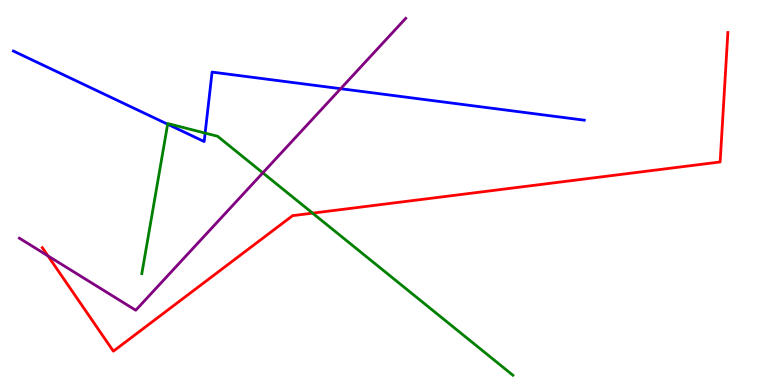[{'lines': ['blue', 'red'], 'intersections': []}, {'lines': ['green', 'red'], 'intersections': [{'x': 4.03, 'y': 4.46}]}, {'lines': ['purple', 'red'], 'intersections': [{'x': 0.619, 'y': 3.35}]}, {'lines': ['blue', 'green'], 'intersections': [{'x': 2.16, 'y': 6.77}, {'x': 2.65, 'y': 6.54}]}, {'lines': ['blue', 'purple'], 'intersections': [{'x': 4.4, 'y': 7.7}]}, {'lines': ['green', 'purple'], 'intersections': [{'x': 3.39, 'y': 5.51}]}]